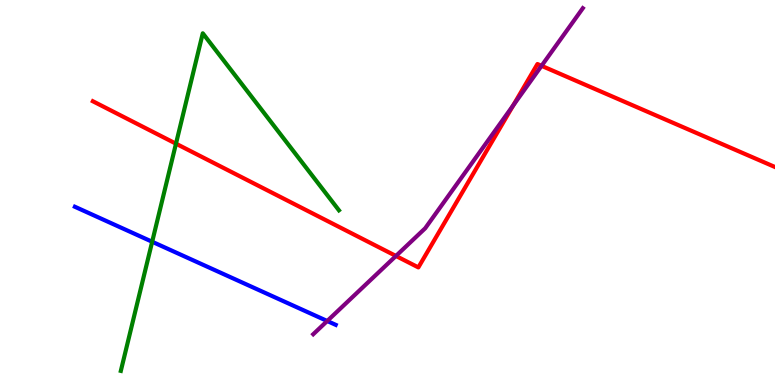[{'lines': ['blue', 'red'], 'intersections': []}, {'lines': ['green', 'red'], 'intersections': [{'x': 2.27, 'y': 6.27}]}, {'lines': ['purple', 'red'], 'intersections': [{'x': 5.11, 'y': 3.35}, {'x': 6.62, 'y': 7.26}, {'x': 6.99, 'y': 8.29}]}, {'lines': ['blue', 'green'], 'intersections': [{'x': 1.96, 'y': 3.72}]}, {'lines': ['blue', 'purple'], 'intersections': [{'x': 4.22, 'y': 1.66}]}, {'lines': ['green', 'purple'], 'intersections': []}]